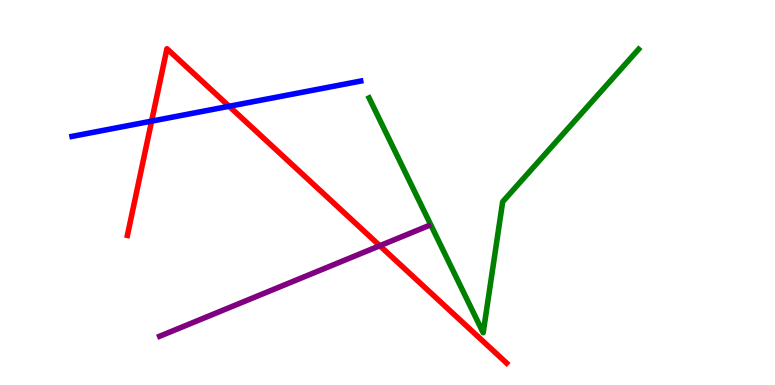[{'lines': ['blue', 'red'], 'intersections': [{'x': 1.96, 'y': 6.85}, {'x': 2.96, 'y': 7.24}]}, {'lines': ['green', 'red'], 'intersections': []}, {'lines': ['purple', 'red'], 'intersections': [{'x': 4.9, 'y': 3.62}]}, {'lines': ['blue', 'green'], 'intersections': []}, {'lines': ['blue', 'purple'], 'intersections': []}, {'lines': ['green', 'purple'], 'intersections': []}]